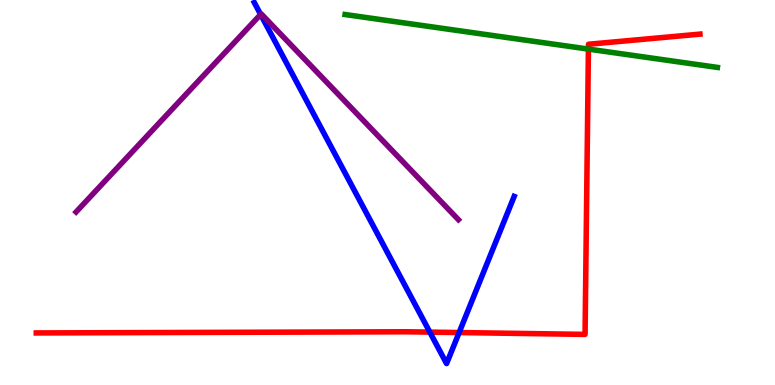[{'lines': ['blue', 'red'], 'intersections': [{'x': 5.55, 'y': 1.37}, {'x': 5.92, 'y': 1.36}]}, {'lines': ['green', 'red'], 'intersections': [{'x': 7.59, 'y': 8.72}]}, {'lines': ['purple', 'red'], 'intersections': []}, {'lines': ['blue', 'green'], 'intersections': []}, {'lines': ['blue', 'purple'], 'intersections': [{'x': 3.36, 'y': 9.63}]}, {'lines': ['green', 'purple'], 'intersections': []}]